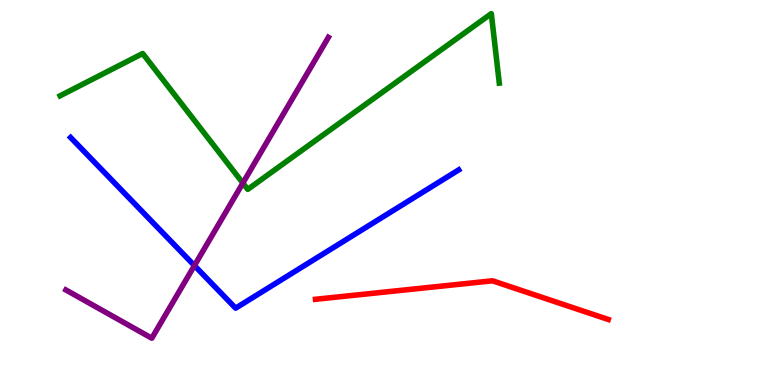[{'lines': ['blue', 'red'], 'intersections': []}, {'lines': ['green', 'red'], 'intersections': []}, {'lines': ['purple', 'red'], 'intersections': []}, {'lines': ['blue', 'green'], 'intersections': []}, {'lines': ['blue', 'purple'], 'intersections': [{'x': 2.51, 'y': 3.1}]}, {'lines': ['green', 'purple'], 'intersections': [{'x': 3.13, 'y': 5.25}]}]